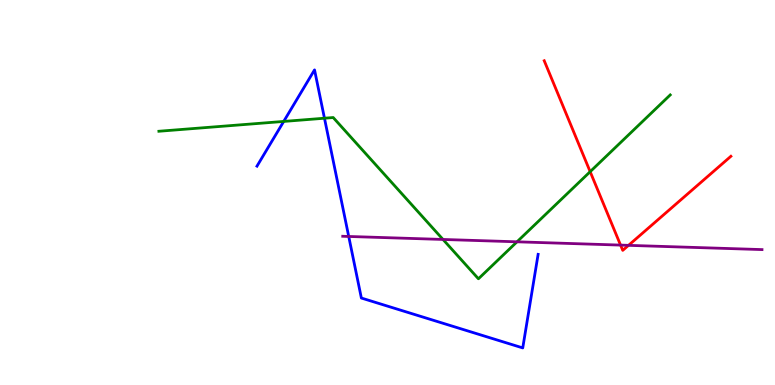[{'lines': ['blue', 'red'], 'intersections': []}, {'lines': ['green', 'red'], 'intersections': [{'x': 7.62, 'y': 5.54}]}, {'lines': ['purple', 'red'], 'intersections': [{'x': 8.01, 'y': 3.63}, {'x': 8.11, 'y': 3.63}]}, {'lines': ['blue', 'green'], 'intersections': [{'x': 3.66, 'y': 6.85}, {'x': 4.19, 'y': 6.93}]}, {'lines': ['blue', 'purple'], 'intersections': [{'x': 4.5, 'y': 3.86}]}, {'lines': ['green', 'purple'], 'intersections': [{'x': 5.72, 'y': 3.78}, {'x': 6.67, 'y': 3.72}]}]